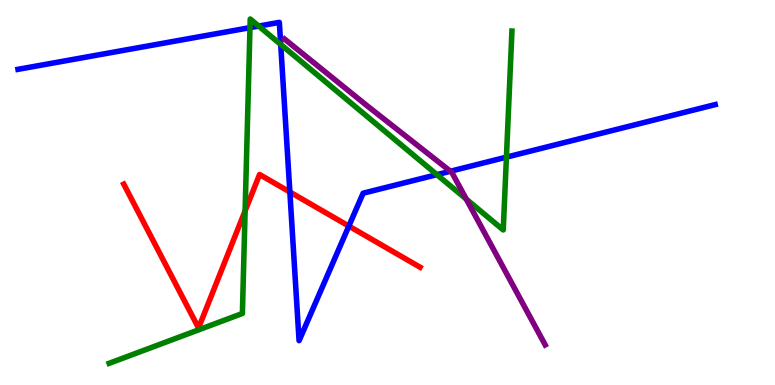[{'lines': ['blue', 'red'], 'intersections': [{'x': 3.74, 'y': 5.01}, {'x': 4.5, 'y': 4.13}]}, {'lines': ['green', 'red'], 'intersections': [{'x': 3.16, 'y': 4.52}]}, {'lines': ['purple', 'red'], 'intersections': []}, {'lines': ['blue', 'green'], 'intersections': [{'x': 3.23, 'y': 9.28}, {'x': 3.34, 'y': 9.32}, {'x': 3.62, 'y': 8.85}, {'x': 5.64, 'y': 5.46}, {'x': 6.53, 'y': 5.92}]}, {'lines': ['blue', 'purple'], 'intersections': [{'x': 5.81, 'y': 5.55}]}, {'lines': ['green', 'purple'], 'intersections': [{'x': 6.02, 'y': 4.83}]}]